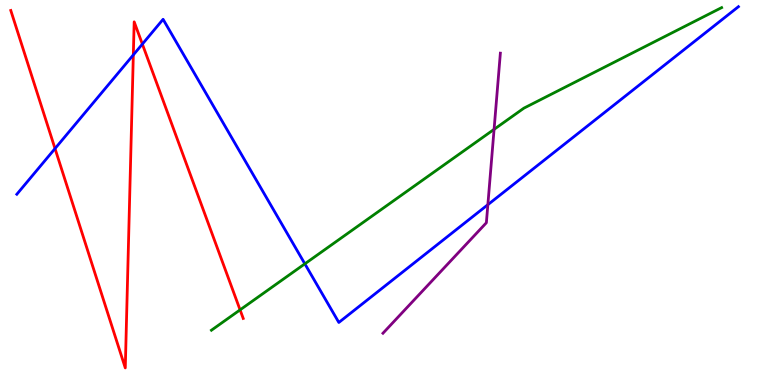[{'lines': ['blue', 'red'], 'intersections': [{'x': 0.71, 'y': 6.14}, {'x': 1.72, 'y': 8.57}, {'x': 1.84, 'y': 8.85}]}, {'lines': ['green', 'red'], 'intersections': [{'x': 3.1, 'y': 1.95}]}, {'lines': ['purple', 'red'], 'intersections': []}, {'lines': ['blue', 'green'], 'intersections': [{'x': 3.93, 'y': 3.15}]}, {'lines': ['blue', 'purple'], 'intersections': [{'x': 6.29, 'y': 4.68}]}, {'lines': ['green', 'purple'], 'intersections': [{'x': 6.38, 'y': 6.64}]}]